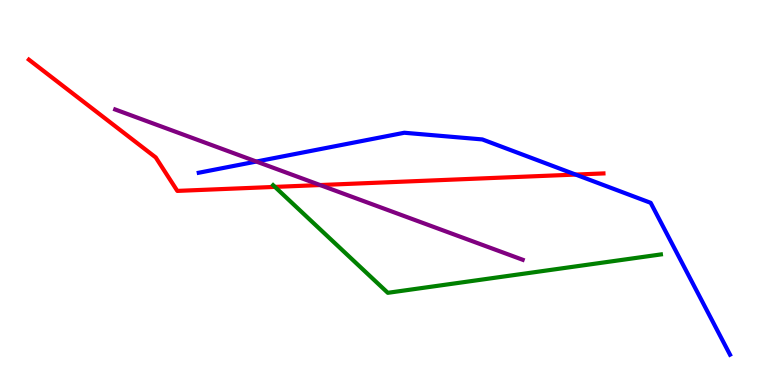[{'lines': ['blue', 'red'], 'intersections': [{'x': 7.43, 'y': 5.47}]}, {'lines': ['green', 'red'], 'intersections': [{'x': 3.55, 'y': 5.15}]}, {'lines': ['purple', 'red'], 'intersections': [{'x': 4.13, 'y': 5.19}]}, {'lines': ['blue', 'green'], 'intersections': []}, {'lines': ['blue', 'purple'], 'intersections': [{'x': 3.31, 'y': 5.8}]}, {'lines': ['green', 'purple'], 'intersections': []}]